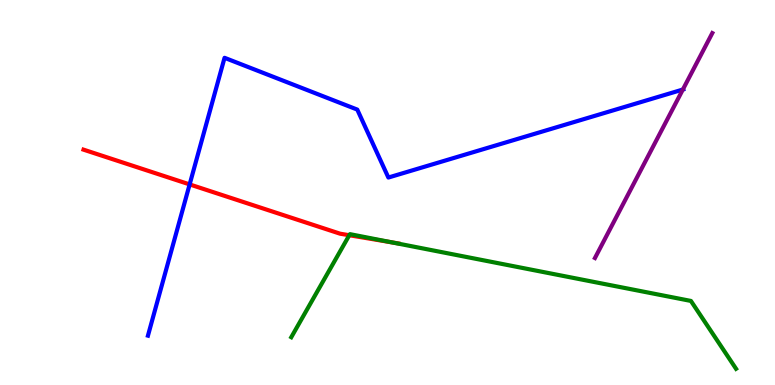[{'lines': ['blue', 'red'], 'intersections': [{'x': 2.45, 'y': 5.21}]}, {'lines': ['green', 'red'], 'intersections': [{'x': 4.51, 'y': 3.89}, {'x': 5.06, 'y': 3.7}]}, {'lines': ['purple', 'red'], 'intersections': []}, {'lines': ['blue', 'green'], 'intersections': []}, {'lines': ['blue', 'purple'], 'intersections': [{'x': 8.81, 'y': 7.67}]}, {'lines': ['green', 'purple'], 'intersections': []}]